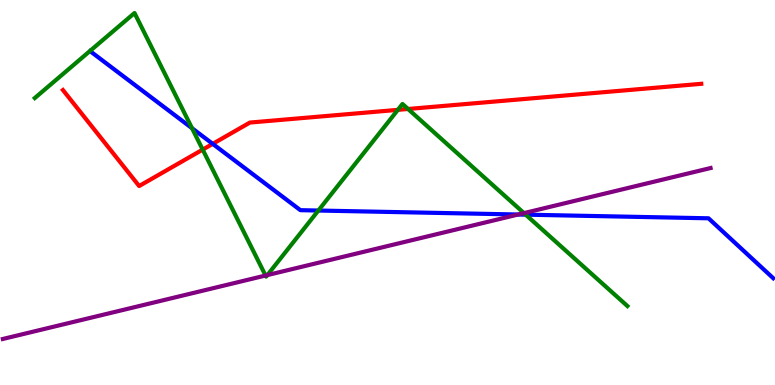[{'lines': ['blue', 'red'], 'intersections': [{'x': 2.74, 'y': 6.26}]}, {'lines': ['green', 'red'], 'intersections': [{'x': 2.62, 'y': 6.11}, {'x': 5.13, 'y': 7.15}, {'x': 5.27, 'y': 7.17}]}, {'lines': ['purple', 'red'], 'intersections': []}, {'lines': ['blue', 'green'], 'intersections': [{'x': 2.48, 'y': 6.67}, {'x': 4.11, 'y': 4.53}, {'x': 6.78, 'y': 4.42}]}, {'lines': ['blue', 'purple'], 'intersections': [{'x': 6.69, 'y': 4.43}]}, {'lines': ['green', 'purple'], 'intersections': [{'x': 3.43, 'y': 2.84}, {'x': 3.45, 'y': 2.85}, {'x': 6.76, 'y': 4.46}]}]